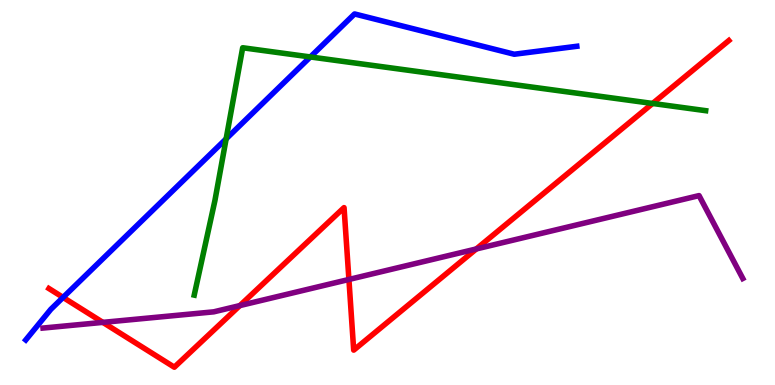[{'lines': ['blue', 'red'], 'intersections': [{'x': 0.814, 'y': 2.28}]}, {'lines': ['green', 'red'], 'intersections': [{'x': 8.42, 'y': 7.31}]}, {'lines': ['purple', 'red'], 'intersections': [{'x': 1.33, 'y': 1.63}, {'x': 3.09, 'y': 2.06}, {'x': 4.5, 'y': 2.74}, {'x': 6.15, 'y': 3.53}]}, {'lines': ['blue', 'green'], 'intersections': [{'x': 2.92, 'y': 6.39}, {'x': 4.0, 'y': 8.52}]}, {'lines': ['blue', 'purple'], 'intersections': []}, {'lines': ['green', 'purple'], 'intersections': []}]